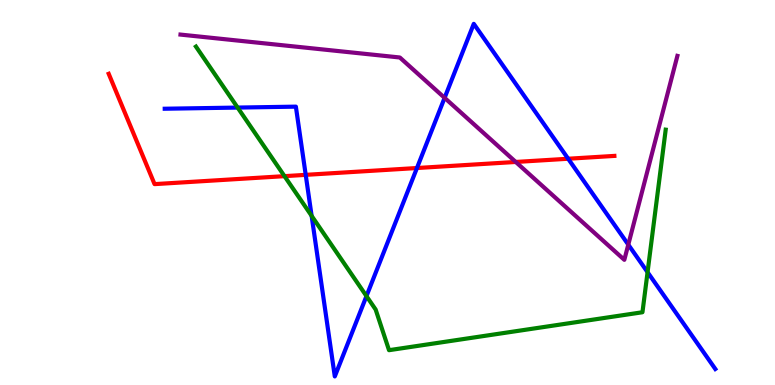[{'lines': ['blue', 'red'], 'intersections': [{'x': 3.94, 'y': 5.46}, {'x': 5.38, 'y': 5.64}, {'x': 7.33, 'y': 5.88}]}, {'lines': ['green', 'red'], 'intersections': [{'x': 3.67, 'y': 5.42}]}, {'lines': ['purple', 'red'], 'intersections': [{'x': 6.65, 'y': 5.79}]}, {'lines': ['blue', 'green'], 'intersections': [{'x': 3.07, 'y': 7.21}, {'x': 4.02, 'y': 4.39}, {'x': 4.73, 'y': 2.31}, {'x': 8.36, 'y': 2.93}]}, {'lines': ['blue', 'purple'], 'intersections': [{'x': 5.74, 'y': 7.46}, {'x': 8.11, 'y': 3.65}]}, {'lines': ['green', 'purple'], 'intersections': []}]